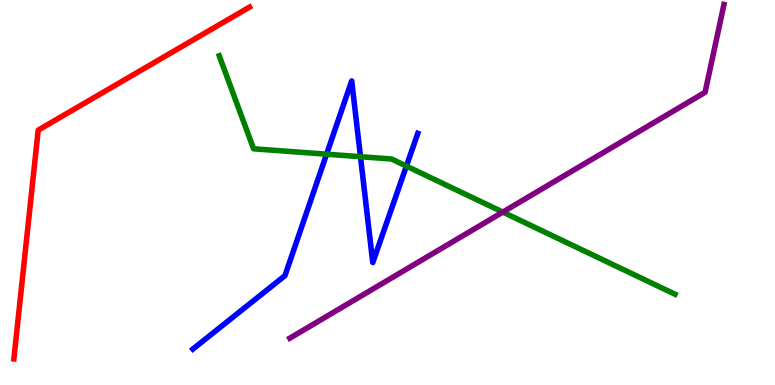[{'lines': ['blue', 'red'], 'intersections': []}, {'lines': ['green', 'red'], 'intersections': []}, {'lines': ['purple', 'red'], 'intersections': []}, {'lines': ['blue', 'green'], 'intersections': [{'x': 4.21, 'y': 5.99}, {'x': 4.65, 'y': 5.93}, {'x': 5.24, 'y': 5.69}]}, {'lines': ['blue', 'purple'], 'intersections': []}, {'lines': ['green', 'purple'], 'intersections': [{'x': 6.49, 'y': 4.49}]}]